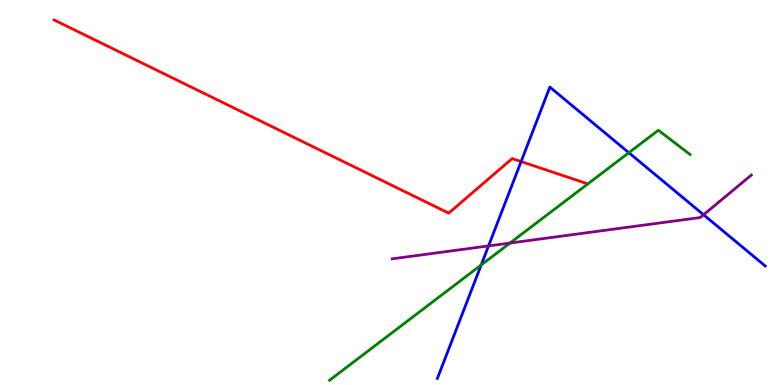[{'lines': ['blue', 'red'], 'intersections': [{'x': 6.72, 'y': 5.8}]}, {'lines': ['green', 'red'], 'intersections': []}, {'lines': ['purple', 'red'], 'intersections': []}, {'lines': ['blue', 'green'], 'intersections': [{'x': 6.21, 'y': 3.12}, {'x': 8.11, 'y': 6.03}]}, {'lines': ['blue', 'purple'], 'intersections': [{'x': 6.3, 'y': 3.61}, {'x': 9.08, 'y': 4.42}]}, {'lines': ['green', 'purple'], 'intersections': [{'x': 6.58, 'y': 3.69}]}]